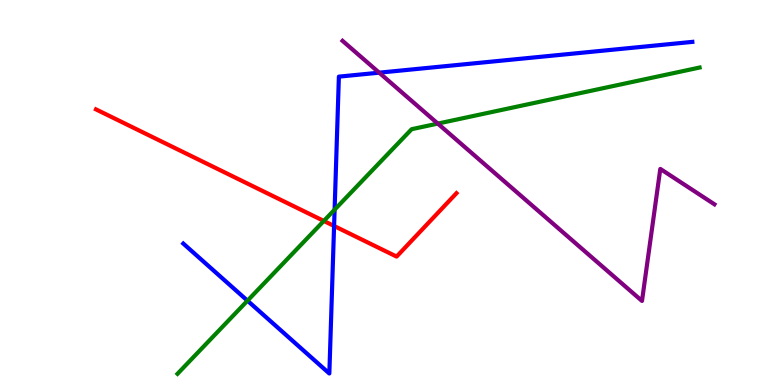[{'lines': ['blue', 'red'], 'intersections': [{'x': 4.31, 'y': 4.13}]}, {'lines': ['green', 'red'], 'intersections': [{'x': 4.18, 'y': 4.26}]}, {'lines': ['purple', 'red'], 'intersections': []}, {'lines': ['blue', 'green'], 'intersections': [{'x': 3.19, 'y': 2.19}, {'x': 4.32, 'y': 4.55}]}, {'lines': ['blue', 'purple'], 'intersections': [{'x': 4.89, 'y': 8.11}]}, {'lines': ['green', 'purple'], 'intersections': [{'x': 5.65, 'y': 6.79}]}]